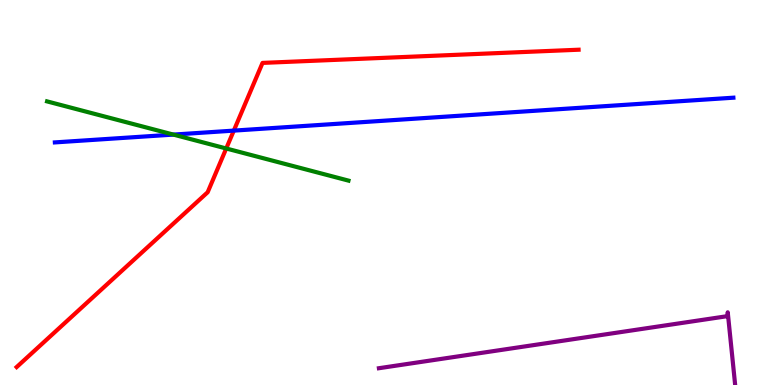[{'lines': ['blue', 'red'], 'intersections': [{'x': 3.02, 'y': 6.61}]}, {'lines': ['green', 'red'], 'intersections': [{'x': 2.92, 'y': 6.14}]}, {'lines': ['purple', 'red'], 'intersections': []}, {'lines': ['blue', 'green'], 'intersections': [{'x': 2.24, 'y': 6.5}]}, {'lines': ['blue', 'purple'], 'intersections': []}, {'lines': ['green', 'purple'], 'intersections': []}]